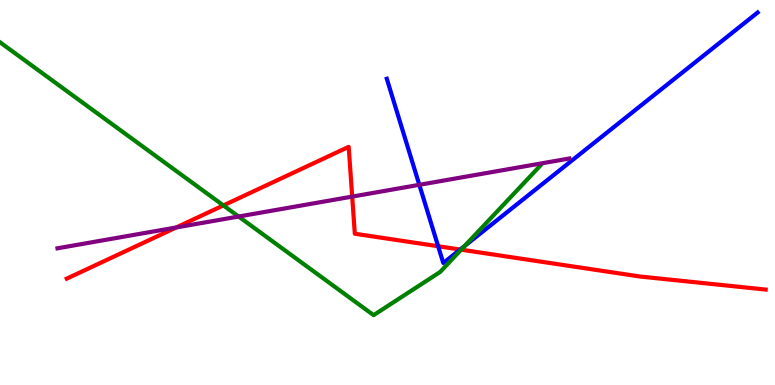[{'lines': ['blue', 'red'], 'intersections': [{'x': 5.65, 'y': 3.6}, {'x': 5.94, 'y': 3.52}]}, {'lines': ['green', 'red'], 'intersections': [{'x': 2.88, 'y': 4.66}, {'x': 5.95, 'y': 3.51}]}, {'lines': ['purple', 'red'], 'intersections': [{'x': 2.27, 'y': 4.09}, {'x': 4.54, 'y': 4.89}]}, {'lines': ['blue', 'green'], 'intersections': [{'x': 5.99, 'y': 3.61}]}, {'lines': ['blue', 'purple'], 'intersections': [{'x': 5.41, 'y': 5.2}]}, {'lines': ['green', 'purple'], 'intersections': [{'x': 3.08, 'y': 4.38}]}]